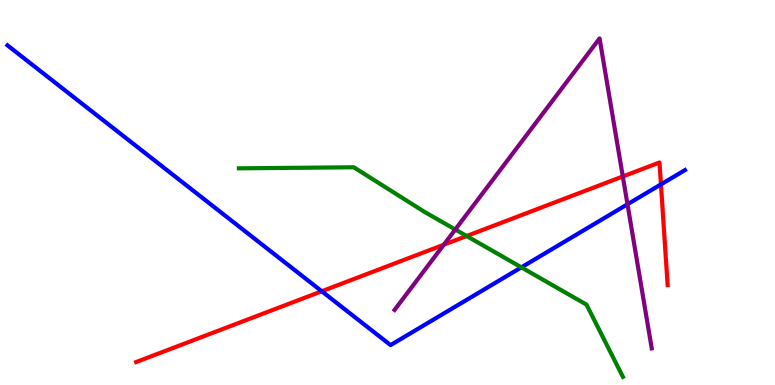[{'lines': ['blue', 'red'], 'intersections': [{'x': 4.15, 'y': 2.43}, {'x': 8.53, 'y': 5.21}]}, {'lines': ['green', 'red'], 'intersections': [{'x': 6.02, 'y': 3.87}]}, {'lines': ['purple', 'red'], 'intersections': [{'x': 5.73, 'y': 3.64}, {'x': 8.04, 'y': 5.42}]}, {'lines': ['blue', 'green'], 'intersections': [{'x': 6.73, 'y': 3.06}]}, {'lines': ['blue', 'purple'], 'intersections': [{'x': 8.1, 'y': 4.69}]}, {'lines': ['green', 'purple'], 'intersections': [{'x': 5.87, 'y': 4.04}]}]